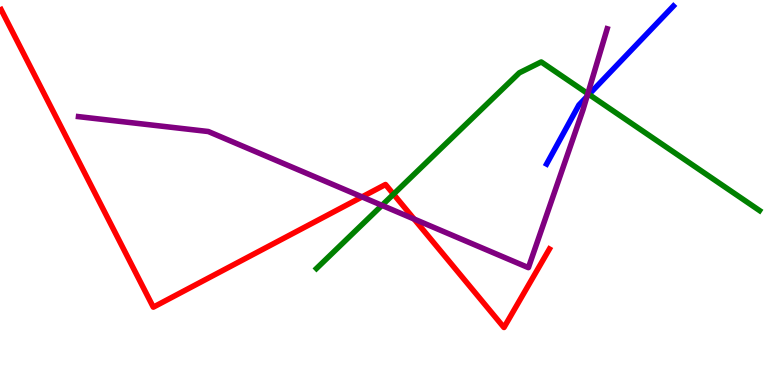[{'lines': ['blue', 'red'], 'intersections': []}, {'lines': ['green', 'red'], 'intersections': [{'x': 5.08, 'y': 4.96}]}, {'lines': ['purple', 'red'], 'intersections': [{'x': 4.67, 'y': 4.89}, {'x': 5.34, 'y': 4.31}]}, {'lines': ['blue', 'green'], 'intersections': [{'x': 7.6, 'y': 7.55}]}, {'lines': ['blue', 'purple'], 'intersections': [{'x': 7.57, 'y': 7.49}]}, {'lines': ['green', 'purple'], 'intersections': [{'x': 4.93, 'y': 4.67}, {'x': 7.58, 'y': 7.57}]}]